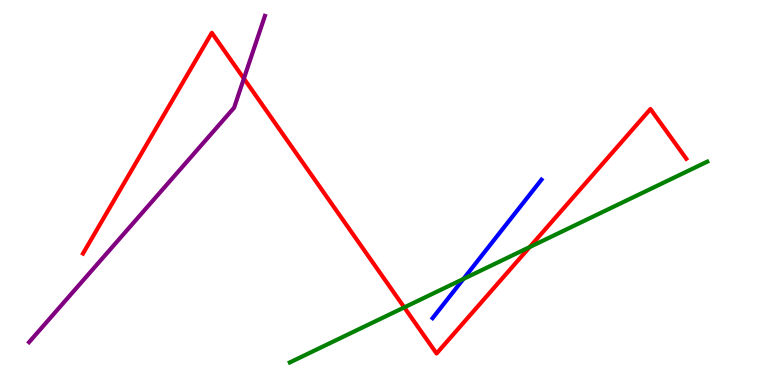[{'lines': ['blue', 'red'], 'intersections': []}, {'lines': ['green', 'red'], 'intersections': [{'x': 5.22, 'y': 2.02}, {'x': 6.83, 'y': 3.58}]}, {'lines': ['purple', 'red'], 'intersections': [{'x': 3.15, 'y': 7.96}]}, {'lines': ['blue', 'green'], 'intersections': [{'x': 5.98, 'y': 2.75}]}, {'lines': ['blue', 'purple'], 'intersections': []}, {'lines': ['green', 'purple'], 'intersections': []}]